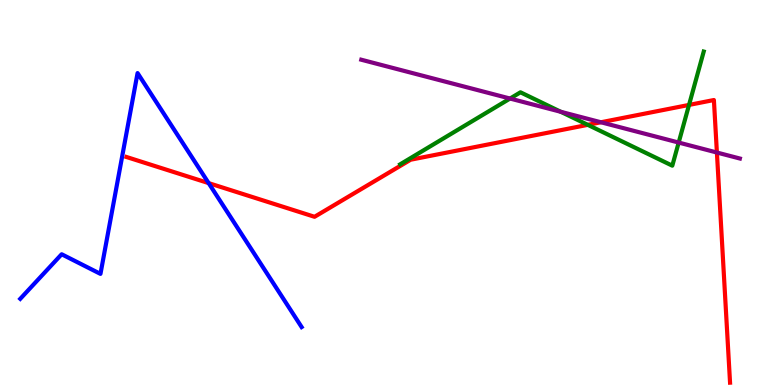[{'lines': ['blue', 'red'], 'intersections': [{'x': 2.69, 'y': 5.24}]}, {'lines': ['green', 'red'], 'intersections': [{'x': 7.58, 'y': 6.76}, {'x': 8.89, 'y': 7.27}]}, {'lines': ['purple', 'red'], 'intersections': [{'x': 7.75, 'y': 6.82}, {'x': 9.25, 'y': 6.04}]}, {'lines': ['blue', 'green'], 'intersections': []}, {'lines': ['blue', 'purple'], 'intersections': []}, {'lines': ['green', 'purple'], 'intersections': [{'x': 6.58, 'y': 7.44}, {'x': 7.24, 'y': 7.1}, {'x': 8.76, 'y': 6.3}]}]